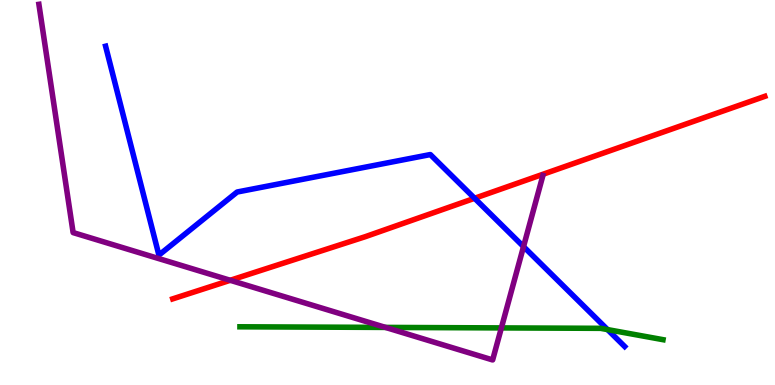[{'lines': ['blue', 'red'], 'intersections': [{'x': 6.12, 'y': 4.85}]}, {'lines': ['green', 'red'], 'intersections': []}, {'lines': ['purple', 'red'], 'intersections': [{'x': 2.97, 'y': 2.72}]}, {'lines': ['blue', 'green'], 'intersections': [{'x': 7.84, 'y': 1.44}]}, {'lines': ['blue', 'purple'], 'intersections': [{'x': 6.76, 'y': 3.59}]}, {'lines': ['green', 'purple'], 'intersections': [{'x': 4.97, 'y': 1.5}, {'x': 6.47, 'y': 1.48}]}]